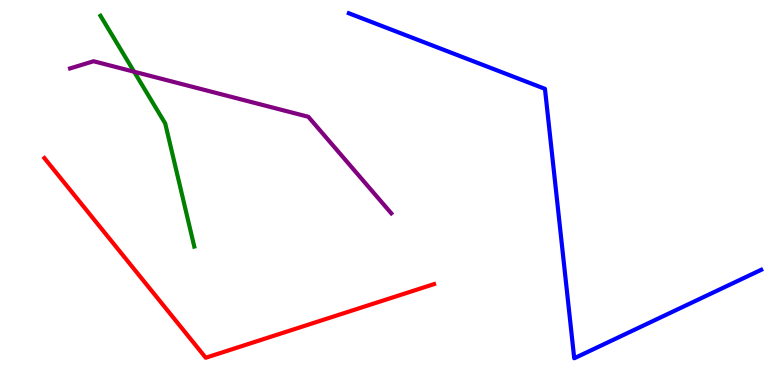[{'lines': ['blue', 'red'], 'intersections': []}, {'lines': ['green', 'red'], 'intersections': []}, {'lines': ['purple', 'red'], 'intersections': []}, {'lines': ['blue', 'green'], 'intersections': []}, {'lines': ['blue', 'purple'], 'intersections': []}, {'lines': ['green', 'purple'], 'intersections': [{'x': 1.73, 'y': 8.14}]}]